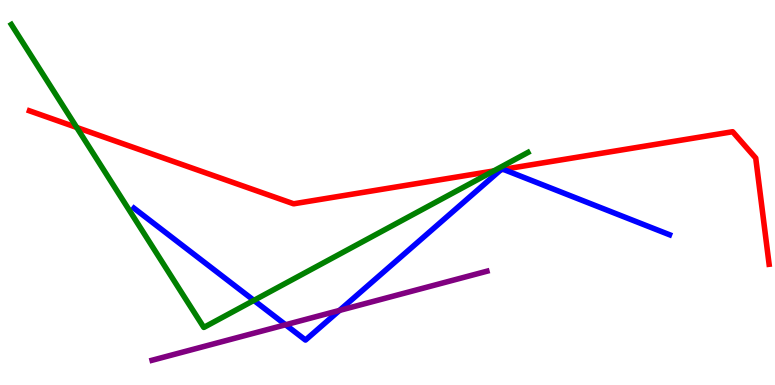[{'lines': ['blue', 'red'], 'intersections': [{'x': 6.46, 'y': 5.59}, {'x': 6.49, 'y': 5.6}]}, {'lines': ['green', 'red'], 'intersections': [{'x': 0.99, 'y': 6.69}, {'x': 6.37, 'y': 5.56}]}, {'lines': ['purple', 'red'], 'intersections': []}, {'lines': ['blue', 'green'], 'intersections': [{'x': 3.28, 'y': 2.2}]}, {'lines': ['blue', 'purple'], 'intersections': [{'x': 3.69, 'y': 1.56}, {'x': 4.38, 'y': 1.94}]}, {'lines': ['green', 'purple'], 'intersections': []}]